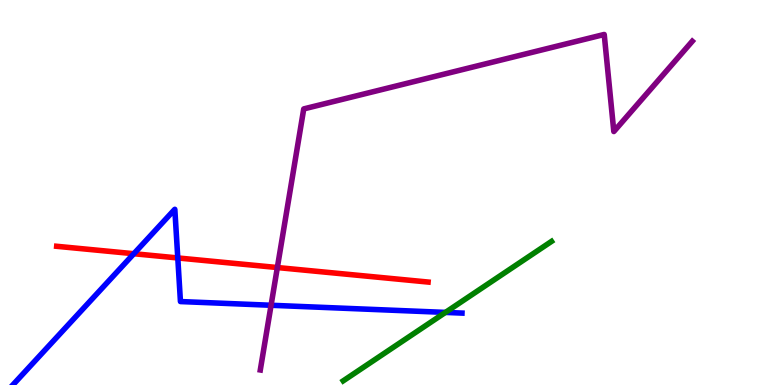[{'lines': ['blue', 'red'], 'intersections': [{'x': 1.73, 'y': 3.41}, {'x': 2.29, 'y': 3.3}]}, {'lines': ['green', 'red'], 'intersections': []}, {'lines': ['purple', 'red'], 'intersections': [{'x': 3.58, 'y': 3.05}]}, {'lines': ['blue', 'green'], 'intersections': [{'x': 5.75, 'y': 1.89}]}, {'lines': ['blue', 'purple'], 'intersections': [{'x': 3.5, 'y': 2.07}]}, {'lines': ['green', 'purple'], 'intersections': []}]